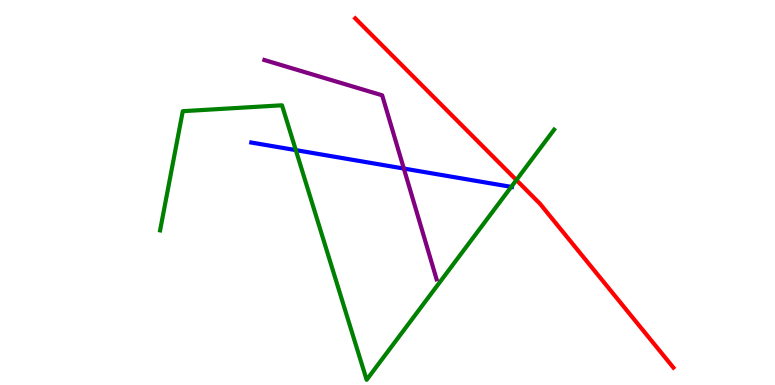[{'lines': ['blue', 'red'], 'intersections': []}, {'lines': ['green', 'red'], 'intersections': [{'x': 6.66, 'y': 5.32}]}, {'lines': ['purple', 'red'], 'intersections': []}, {'lines': ['blue', 'green'], 'intersections': [{'x': 3.82, 'y': 6.1}, {'x': 6.6, 'y': 5.15}]}, {'lines': ['blue', 'purple'], 'intersections': [{'x': 5.21, 'y': 5.62}]}, {'lines': ['green', 'purple'], 'intersections': []}]